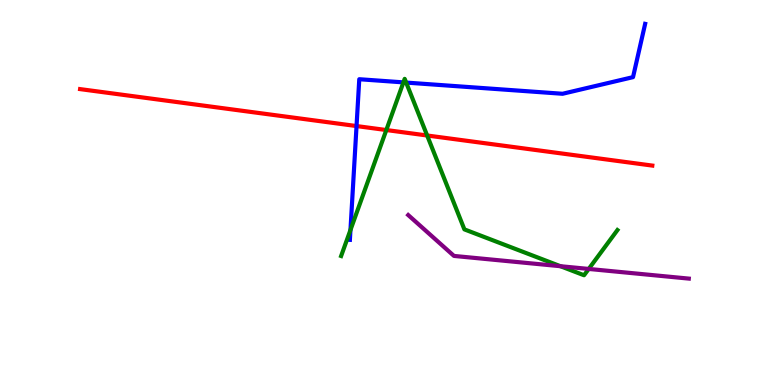[{'lines': ['blue', 'red'], 'intersections': [{'x': 4.6, 'y': 6.73}]}, {'lines': ['green', 'red'], 'intersections': [{'x': 4.98, 'y': 6.62}, {'x': 5.51, 'y': 6.48}]}, {'lines': ['purple', 'red'], 'intersections': []}, {'lines': ['blue', 'green'], 'intersections': [{'x': 4.52, 'y': 4.03}, {'x': 5.21, 'y': 7.86}, {'x': 5.24, 'y': 7.86}]}, {'lines': ['blue', 'purple'], 'intersections': []}, {'lines': ['green', 'purple'], 'intersections': [{'x': 7.23, 'y': 3.09}, {'x': 7.6, 'y': 3.01}]}]